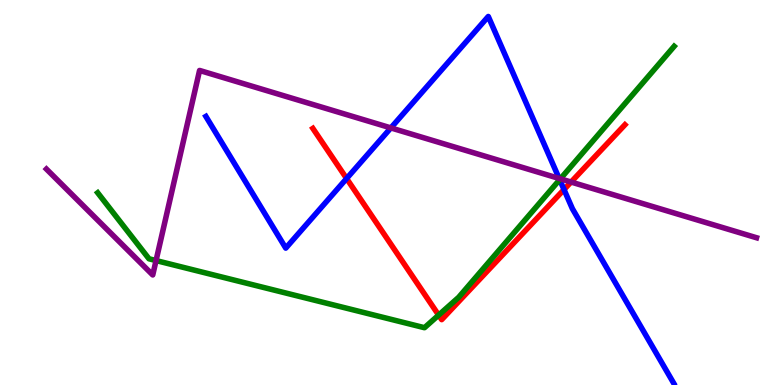[{'lines': ['blue', 'red'], 'intersections': [{'x': 4.47, 'y': 5.36}, {'x': 7.28, 'y': 5.08}]}, {'lines': ['green', 'red'], 'intersections': [{'x': 5.66, 'y': 1.82}]}, {'lines': ['purple', 'red'], 'intersections': [{'x': 7.37, 'y': 5.27}]}, {'lines': ['blue', 'green'], 'intersections': [{'x': 7.22, 'y': 5.33}]}, {'lines': ['blue', 'purple'], 'intersections': [{'x': 5.04, 'y': 6.68}, {'x': 7.21, 'y': 5.36}]}, {'lines': ['green', 'purple'], 'intersections': [{'x': 2.01, 'y': 3.23}, {'x': 7.23, 'y': 5.36}]}]